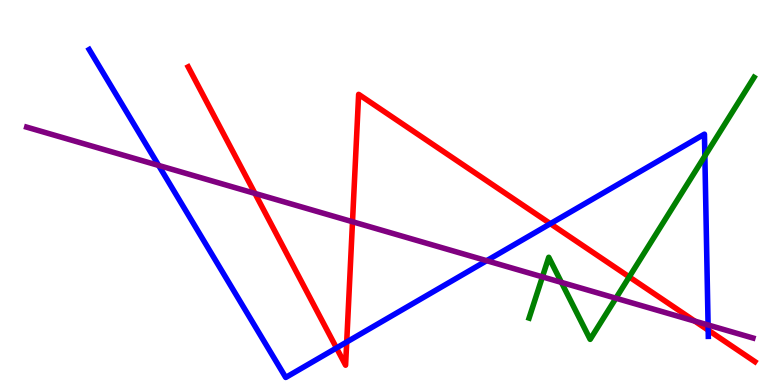[{'lines': ['blue', 'red'], 'intersections': [{'x': 4.34, 'y': 0.962}, {'x': 4.47, 'y': 1.12}, {'x': 7.1, 'y': 4.19}, {'x': 9.14, 'y': 1.42}]}, {'lines': ['green', 'red'], 'intersections': [{'x': 8.12, 'y': 2.81}]}, {'lines': ['purple', 'red'], 'intersections': [{'x': 3.29, 'y': 4.98}, {'x': 4.55, 'y': 4.24}, {'x': 8.97, 'y': 1.66}]}, {'lines': ['blue', 'green'], 'intersections': [{'x': 9.09, 'y': 5.95}]}, {'lines': ['blue', 'purple'], 'intersections': [{'x': 2.05, 'y': 5.7}, {'x': 6.28, 'y': 3.23}, {'x': 9.14, 'y': 1.56}]}, {'lines': ['green', 'purple'], 'intersections': [{'x': 7.0, 'y': 2.81}, {'x': 7.24, 'y': 2.67}, {'x': 7.95, 'y': 2.25}]}]